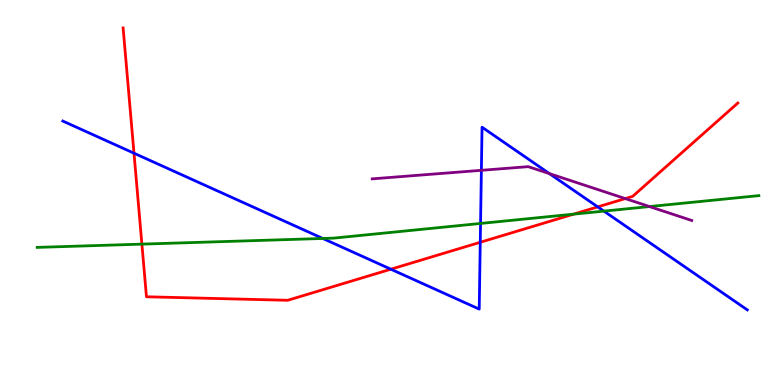[{'lines': ['blue', 'red'], 'intersections': [{'x': 1.73, 'y': 6.02}, {'x': 5.04, 'y': 3.01}, {'x': 6.2, 'y': 3.71}, {'x': 7.71, 'y': 4.63}]}, {'lines': ['green', 'red'], 'intersections': [{'x': 1.83, 'y': 3.66}, {'x': 7.4, 'y': 4.44}]}, {'lines': ['purple', 'red'], 'intersections': [{'x': 8.07, 'y': 4.84}]}, {'lines': ['blue', 'green'], 'intersections': [{'x': 4.17, 'y': 3.81}, {'x': 6.2, 'y': 4.2}, {'x': 7.79, 'y': 4.52}]}, {'lines': ['blue', 'purple'], 'intersections': [{'x': 6.21, 'y': 5.58}, {'x': 7.09, 'y': 5.49}]}, {'lines': ['green', 'purple'], 'intersections': [{'x': 8.38, 'y': 4.63}]}]